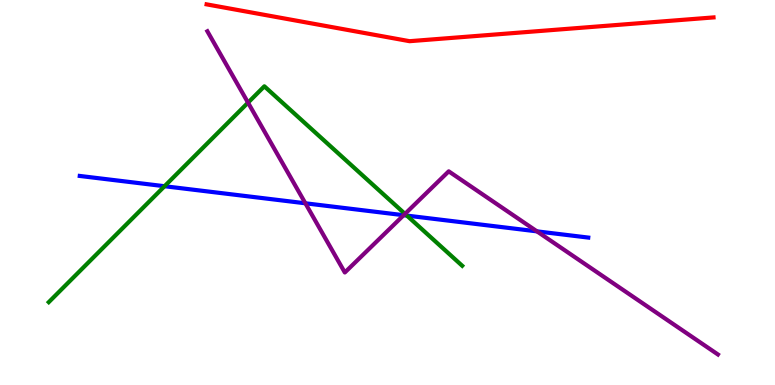[{'lines': ['blue', 'red'], 'intersections': []}, {'lines': ['green', 'red'], 'intersections': []}, {'lines': ['purple', 'red'], 'intersections': []}, {'lines': ['blue', 'green'], 'intersections': [{'x': 2.12, 'y': 5.16}, {'x': 5.25, 'y': 4.4}]}, {'lines': ['blue', 'purple'], 'intersections': [{'x': 3.94, 'y': 4.72}, {'x': 5.21, 'y': 4.41}, {'x': 6.93, 'y': 3.99}]}, {'lines': ['green', 'purple'], 'intersections': [{'x': 3.2, 'y': 7.33}, {'x': 5.23, 'y': 4.44}]}]